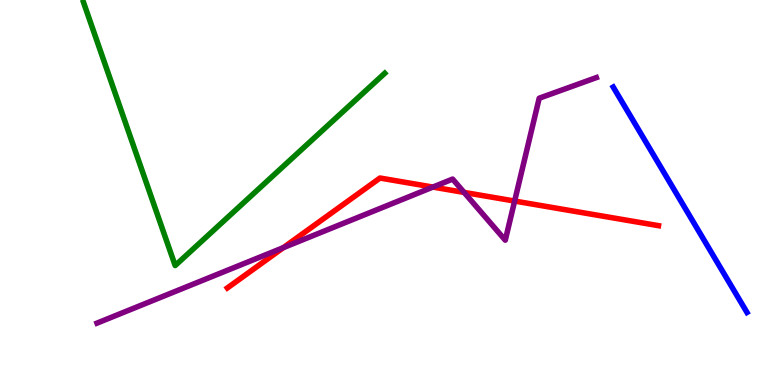[{'lines': ['blue', 'red'], 'intersections': []}, {'lines': ['green', 'red'], 'intersections': []}, {'lines': ['purple', 'red'], 'intersections': [{'x': 3.66, 'y': 3.57}, {'x': 5.59, 'y': 5.14}, {'x': 5.99, 'y': 5.0}, {'x': 6.64, 'y': 4.78}]}, {'lines': ['blue', 'green'], 'intersections': []}, {'lines': ['blue', 'purple'], 'intersections': []}, {'lines': ['green', 'purple'], 'intersections': []}]